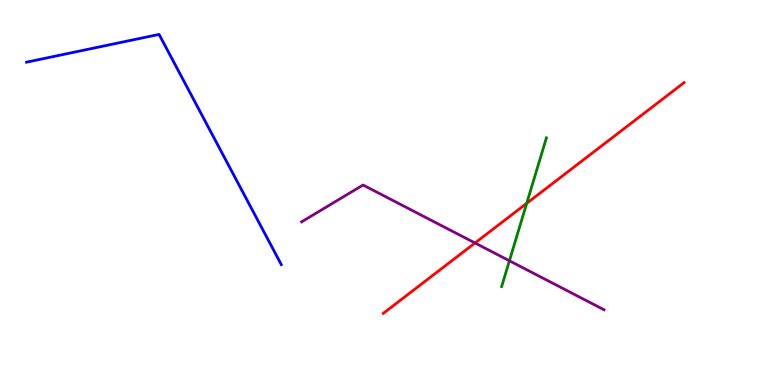[{'lines': ['blue', 'red'], 'intersections': []}, {'lines': ['green', 'red'], 'intersections': [{'x': 6.8, 'y': 4.72}]}, {'lines': ['purple', 'red'], 'intersections': [{'x': 6.13, 'y': 3.69}]}, {'lines': ['blue', 'green'], 'intersections': []}, {'lines': ['blue', 'purple'], 'intersections': []}, {'lines': ['green', 'purple'], 'intersections': [{'x': 6.57, 'y': 3.23}]}]